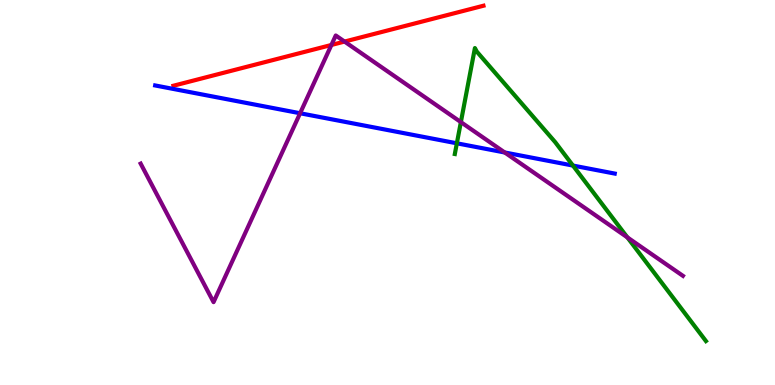[{'lines': ['blue', 'red'], 'intersections': []}, {'lines': ['green', 'red'], 'intersections': []}, {'lines': ['purple', 'red'], 'intersections': [{'x': 4.28, 'y': 8.83}, {'x': 4.45, 'y': 8.92}]}, {'lines': ['blue', 'green'], 'intersections': [{'x': 5.89, 'y': 6.28}, {'x': 7.39, 'y': 5.7}]}, {'lines': ['blue', 'purple'], 'intersections': [{'x': 3.87, 'y': 7.06}, {'x': 6.51, 'y': 6.04}]}, {'lines': ['green', 'purple'], 'intersections': [{'x': 5.95, 'y': 6.83}, {'x': 8.09, 'y': 3.83}]}]